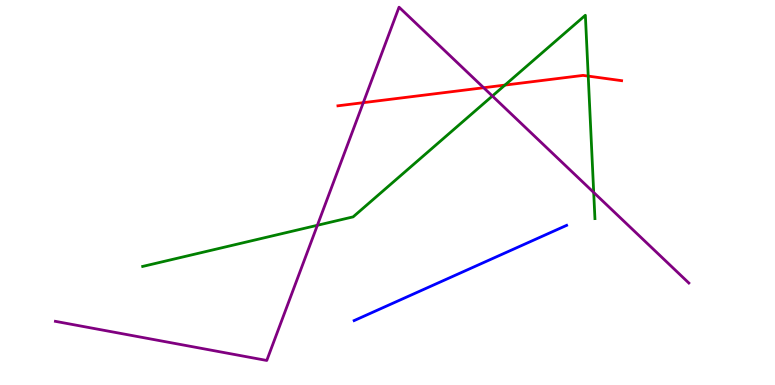[{'lines': ['blue', 'red'], 'intersections': []}, {'lines': ['green', 'red'], 'intersections': [{'x': 6.52, 'y': 7.79}, {'x': 7.59, 'y': 8.02}]}, {'lines': ['purple', 'red'], 'intersections': [{'x': 4.69, 'y': 7.33}, {'x': 6.24, 'y': 7.72}]}, {'lines': ['blue', 'green'], 'intersections': []}, {'lines': ['blue', 'purple'], 'intersections': []}, {'lines': ['green', 'purple'], 'intersections': [{'x': 4.1, 'y': 4.15}, {'x': 6.35, 'y': 7.51}, {'x': 7.66, 'y': 5.0}]}]